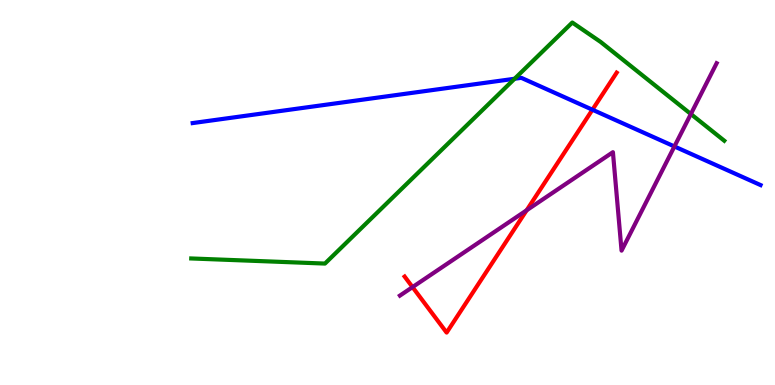[{'lines': ['blue', 'red'], 'intersections': [{'x': 7.64, 'y': 7.15}]}, {'lines': ['green', 'red'], 'intersections': []}, {'lines': ['purple', 'red'], 'intersections': [{'x': 5.32, 'y': 2.54}, {'x': 6.8, 'y': 4.54}]}, {'lines': ['blue', 'green'], 'intersections': [{'x': 6.64, 'y': 7.95}]}, {'lines': ['blue', 'purple'], 'intersections': [{'x': 8.7, 'y': 6.2}]}, {'lines': ['green', 'purple'], 'intersections': [{'x': 8.91, 'y': 7.04}]}]